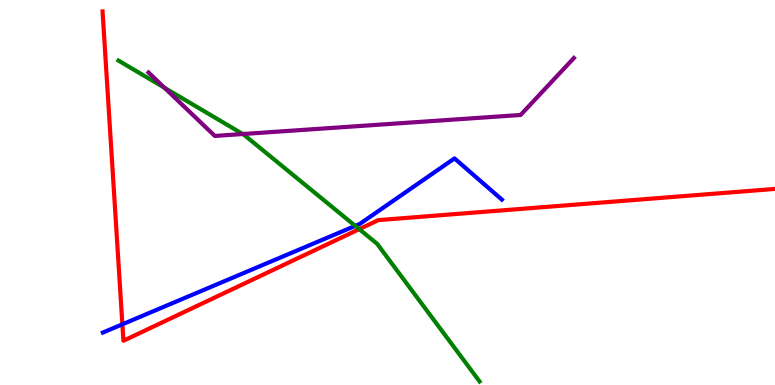[{'lines': ['blue', 'red'], 'intersections': [{'x': 1.58, 'y': 1.58}]}, {'lines': ['green', 'red'], 'intersections': [{'x': 4.64, 'y': 4.05}]}, {'lines': ['purple', 'red'], 'intersections': []}, {'lines': ['blue', 'green'], 'intersections': [{'x': 4.58, 'y': 4.13}]}, {'lines': ['blue', 'purple'], 'intersections': []}, {'lines': ['green', 'purple'], 'intersections': [{'x': 2.12, 'y': 7.72}, {'x': 3.13, 'y': 6.52}]}]